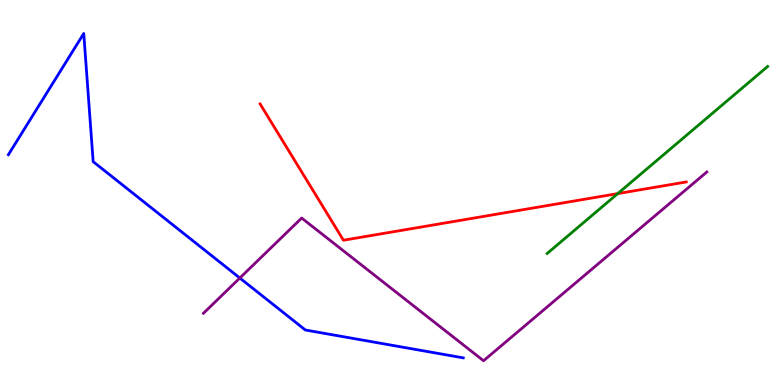[{'lines': ['blue', 'red'], 'intersections': []}, {'lines': ['green', 'red'], 'intersections': [{'x': 7.97, 'y': 4.97}]}, {'lines': ['purple', 'red'], 'intersections': []}, {'lines': ['blue', 'green'], 'intersections': []}, {'lines': ['blue', 'purple'], 'intersections': [{'x': 3.09, 'y': 2.78}]}, {'lines': ['green', 'purple'], 'intersections': []}]